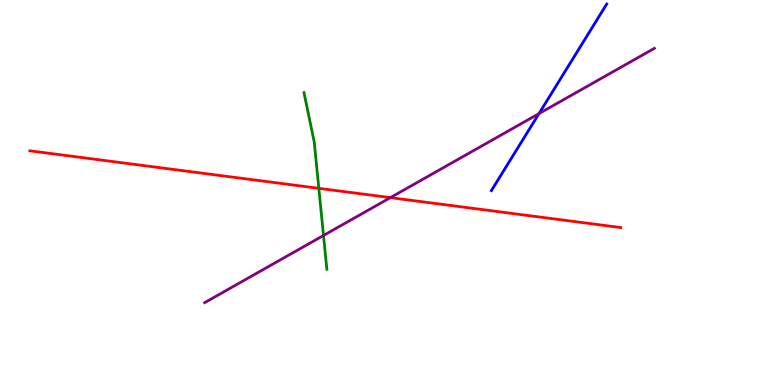[{'lines': ['blue', 'red'], 'intersections': []}, {'lines': ['green', 'red'], 'intersections': [{'x': 4.11, 'y': 5.11}]}, {'lines': ['purple', 'red'], 'intersections': [{'x': 5.04, 'y': 4.87}]}, {'lines': ['blue', 'green'], 'intersections': []}, {'lines': ['blue', 'purple'], 'intersections': [{'x': 6.95, 'y': 7.05}]}, {'lines': ['green', 'purple'], 'intersections': [{'x': 4.17, 'y': 3.88}]}]